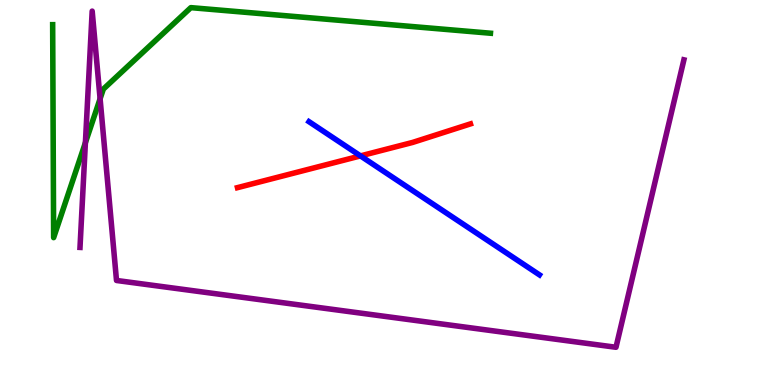[{'lines': ['blue', 'red'], 'intersections': [{'x': 4.65, 'y': 5.95}]}, {'lines': ['green', 'red'], 'intersections': []}, {'lines': ['purple', 'red'], 'intersections': []}, {'lines': ['blue', 'green'], 'intersections': []}, {'lines': ['blue', 'purple'], 'intersections': []}, {'lines': ['green', 'purple'], 'intersections': [{'x': 1.1, 'y': 6.29}, {'x': 1.29, 'y': 7.43}]}]